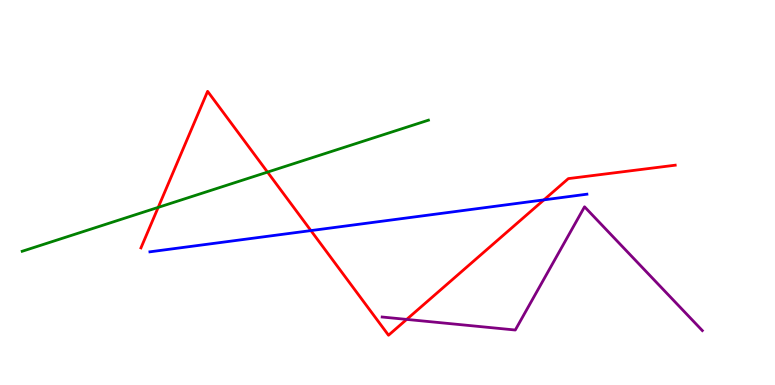[{'lines': ['blue', 'red'], 'intersections': [{'x': 4.01, 'y': 4.01}, {'x': 7.02, 'y': 4.81}]}, {'lines': ['green', 'red'], 'intersections': [{'x': 2.04, 'y': 4.61}, {'x': 3.45, 'y': 5.53}]}, {'lines': ['purple', 'red'], 'intersections': [{'x': 5.25, 'y': 1.7}]}, {'lines': ['blue', 'green'], 'intersections': []}, {'lines': ['blue', 'purple'], 'intersections': []}, {'lines': ['green', 'purple'], 'intersections': []}]